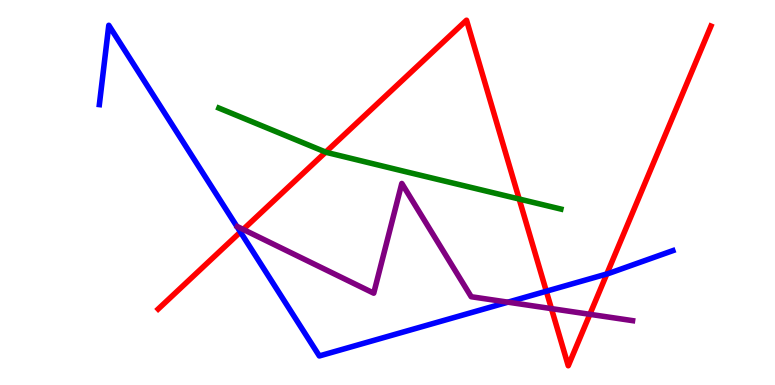[{'lines': ['blue', 'red'], 'intersections': [{'x': 3.1, 'y': 3.97}, {'x': 7.05, 'y': 2.44}, {'x': 7.83, 'y': 2.88}]}, {'lines': ['green', 'red'], 'intersections': [{'x': 4.2, 'y': 6.05}, {'x': 6.7, 'y': 4.83}]}, {'lines': ['purple', 'red'], 'intersections': [{'x': 3.14, 'y': 4.04}, {'x': 7.12, 'y': 1.98}, {'x': 7.61, 'y': 1.84}]}, {'lines': ['blue', 'green'], 'intersections': []}, {'lines': ['blue', 'purple'], 'intersections': [{'x': 6.55, 'y': 2.15}]}, {'lines': ['green', 'purple'], 'intersections': []}]